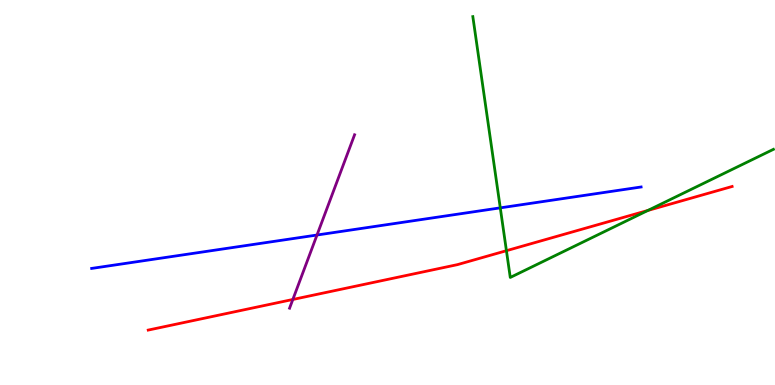[{'lines': ['blue', 'red'], 'intersections': []}, {'lines': ['green', 'red'], 'intersections': [{'x': 6.53, 'y': 3.49}, {'x': 8.36, 'y': 4.53}]}, {'lines': ['purple', 'red'], 'intersections': [{'x': 3.78, 'y': 2.22}]}, {'lines': ['blue', 'green'], 'intersections': [{'x': 6.46, 'y': 4.6}]}, {'lines': ['blue', 'purple'], 'intersections': [{'x': 4.09, 'y': 3.9}]}, {'lines': ['green', 'purple'], 'intersections': []}]